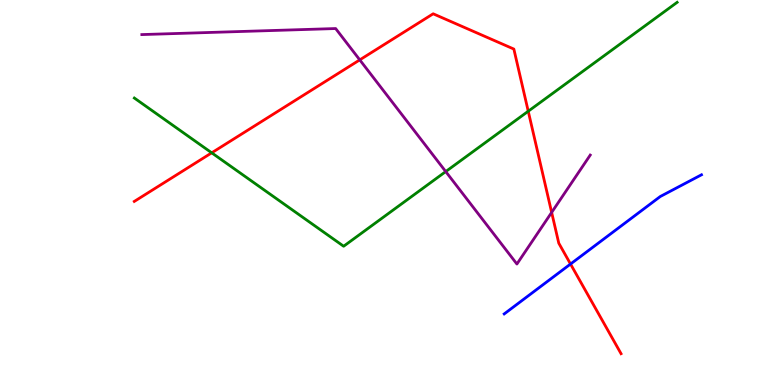[{'lines': ['blue', 'red'], 'intersections': [{'x': 7.36, 'y': 3.14}]}, {'lines': ['green', 'red'], 'intersections': [{'x': 2.73, 'y': 6.03}, {'x': 6.82, 'y': 7.11}]}, {'lines': ['purple', 'red'], 'intersections': [{'x': 4.64, 'y': 8.44}, {'x': 7.12, 'y': 4.48}]}, {'lines': ['blue', 'green'], 'intersections': []}, {'lines': ['blue', 'purple'], 'intersections': []}, {'lines': ['green', 'purple'], 'intersections': [{'x': 5.75, 'y': 5.54}]}]